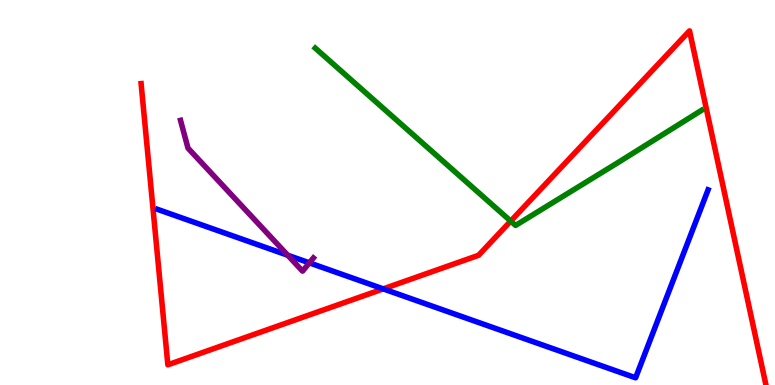[{'lines': ['blue', 'red'], 'intersections': [{'x': 4.95, 'y': 2.5}]}, {'lines': ['green', 'red'], 'intersections': [{'x': 6.59, 'y': 4.26}]}, {'lines': ['purple', 'red'], 'intersections': []}, {'lines': ['blue', 'green'], 'intersections': []}, {'lines': ['blue', 'purple'], 'intersections': [{'x': 3.71, 'y': 3.37}, {'x': 3.99, 'y': 3.17}]}, {'lines': ['green', 'purple'], 'intersections': []}]